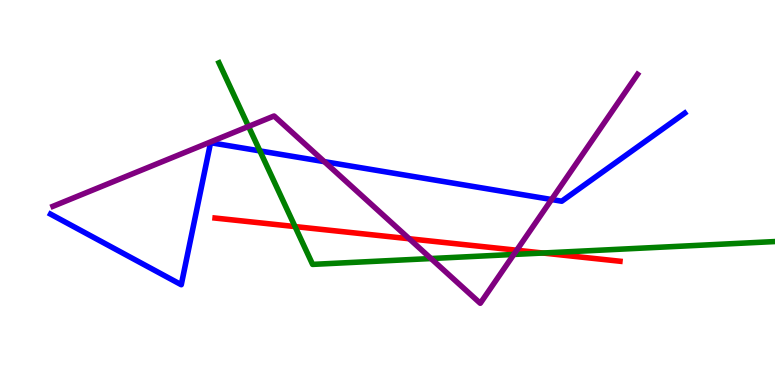[{'lines': ['blue', 'red'], 'intersections': []}, {'lines': ['green', 'red'], 'intersections': [{'x': 3.81, 'y': 4.11}, {'x': 7.0, 'y': 3.43}]}, {'lines': ['purple', 'red'], 'intersections': [{'x': 5.28, 'y': 3.8}, {'x': 6.67, 'y': 3.5}]}, {'lines': ['blue', 'green'], 'intersections': [{'x': 3.35, 'y': 6.08}]}, {'lines': ['blue', 'purple'], 'intersections': [{'x': 4.19, 'y': 5.8}, {'x': 7.12, 'y': 4.82}]}, {'lines': ['green', 'purple'], 'intersections': [{'x': 3.21, 'y': 6.72}, {'x': 5.56, 'y': 3.28}, {'x': 6.63, 'y': 3.39}]}]